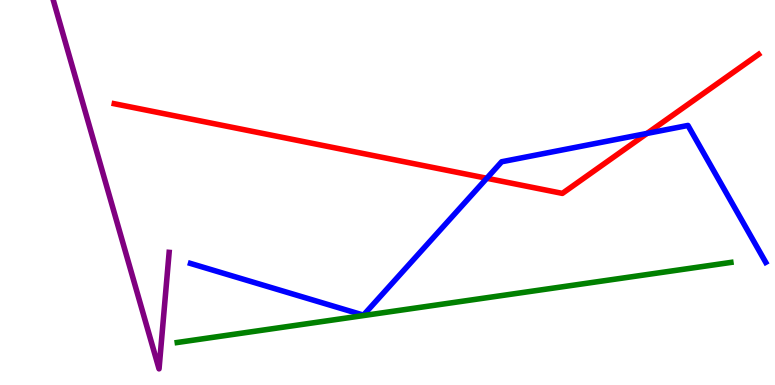[{'lines': ['blue', 'red'], 'intersections': [{'x': 6.28, 'y': 5.37}, {'x': 8.35, 'y': 6.53}]}, {'lines': ['green', 'red'], 'intersections': []}, {'lines': ['purple', 'red'], 'intersections': []}, {'lines': ['blue', 'green'], 'intersections': []}, {'lines': ['blue', 'purple'], 'intersections': []}, {'lines': ['green', 'purple'], 'intersections': []}]